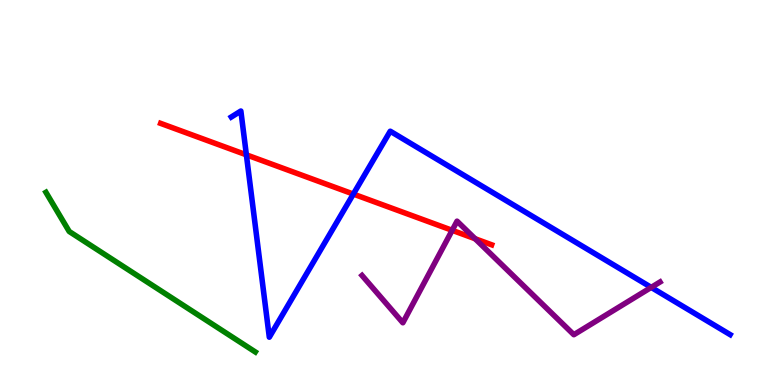[{'lines': ['blue', 'red'], 'intersections': [{'x': 3.18, 'y': 5.98}, {'x': 4.56, 'y': 4.96}]}, {'lines': ['green', 'red'], 'intersections': []}, {'lines': ['purple', 'red'], 'intersections': [{'x': 5.83, 'y': 4.02}, {'x': 6.13, 'y': 3.8}]}, {'lines': ['blue', 'green'], 'intersections': []}, {'lines': ['blue', 'purple'], 'intersections': [{'x': 8.4, 'y': 2.54}]}, {'lines': ['green', 'purple'], 'intersections': []}]